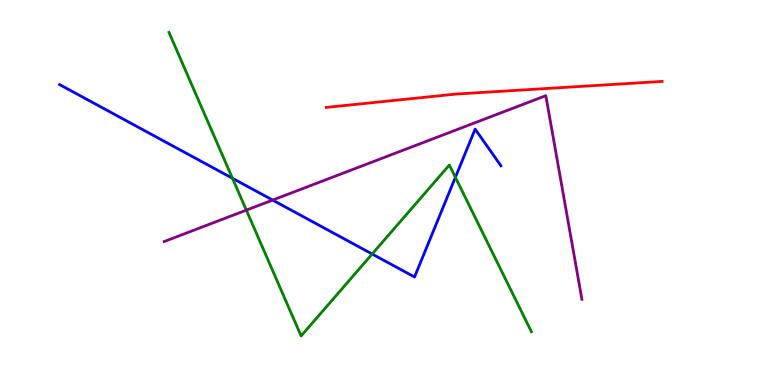[{'lines': ['blue', 'red'], 'intersections': []}, {'lines': ['green', 'red'], 'intersections': []}, {'lines': ['purple', 'red'], 'intersections': []}, {'lines': ['blue', 'green'], 'intersections': [{'x': 3.0, 'y': 5.37}, {'x': 4.8, 'y': 3.4}, {'x': 5.88, 'y': 5.39}]}, {'lines': ['blue', 'purple'], 'intersections': [{'x': 3.52, 'y': 4.8}]}, {'lines': ['green', 'purple'], 'intersections': [{'x': 3.18, 'y': 4.54}]}]